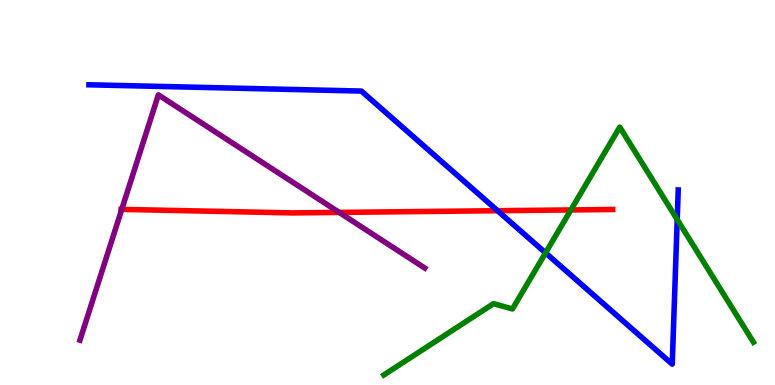[{'lines': ['blue', 'red'], 'intersections': [{'x': 6.42, 'y': 4.53}]}, {'lines': ['green', 'red'], 'intersections': [{'x': 7.37, 'y': 4.55}]}, {'lines': ['purple', 'red'], 'intersections': [{'x': 1.57, 'y': 4.56}, {'x': 4.38, 'y': 4.48}]}, {'lines': ['blue', 'green'], 'intersections': [{'x': 7.04, 'y': 3.43}, {'x': 8.74, 'y': 4.3}]}, {'lines': ['blue', 'purple'], 'intersections': []}, {'lines': ['green', 'purple'], 'intersections': []}]